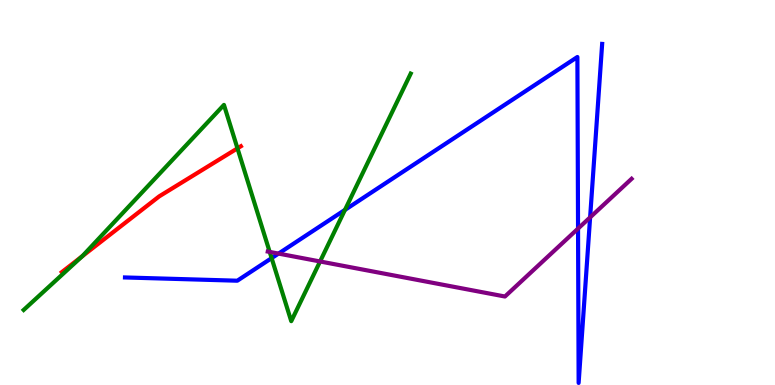[{'lines': ['blue', 'red'], 'intersections': []}, {'lines': ['green', 'red'], 'intersections': [{'x': 1.06, 'y': 3.34}, {'x': 3.06, 'y': 6.15}]}, {'lines': ['purple', 'red'], 'intersections': []}, {'lines': ['blue', 'green'], 'intersections': [{'x': 3.5, 'y': 3.3}, {'x': 4.45, 'y': 4.55}]}, {'lines': ['blue', 'purple'], 'intersections': [{'x': 3.59, 'y': 3.41}, {'x': 7.46, 'y': 4.06}, {'x': 7.61, 'y': 4.35}]}, {'lines': ['green', 'purple'], 'intersections': [{'x': 3.48, 'y': 3.46}, {'x': 4.13, 'y': 3.21}]}]